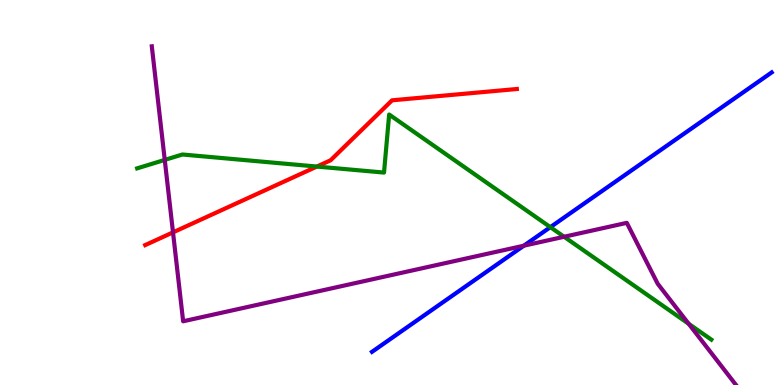[{'lines': ['blue', 'red'], 'intersections': []}, {'lines': ['green', 'red'], 'intersections': [{'x': 4.09, 'y': 5.67}]}, {'lines': ['purple', 'red'], 'intersections': [{'x': 2.23, 'y': 3.96}]}, {'lines': ['blue', 'green'], 'intersections': [{'x': 7.1, 'y': 4.1}]}, {'lines': ['blue', 'purple'], 'intersections': [{'x': 6.76, 'y': 3.62}]}, {'lines': ['green', 'purple'], 'intersections': [{'x': 2.13, 'y': 5.85}, {'x': 7.28, 'y': 3.85}, {'x': 8.89, 'y': 1.59}]}]